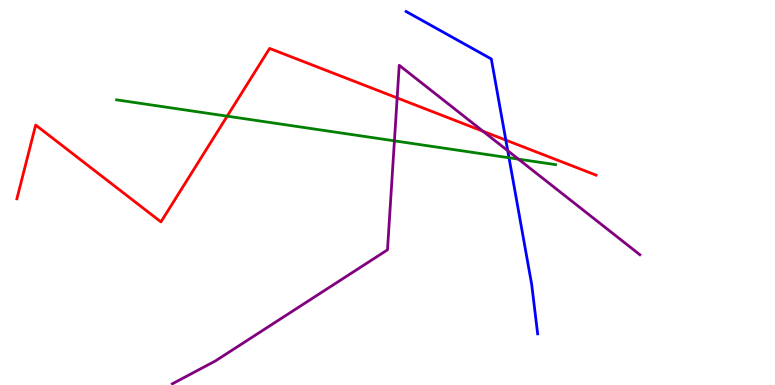[{'lines': ['blue', 'red'], 'intersections': [{'x': 6.53, 'y': 6.36}]}, {'lines': ['green', 'red'], 'intersections': [{'x': 2.93, 'y': 6.98}]}, {'lines': ['purple', 'red'], 'intersections': [{'x': 5.12, 'y': 7.46}, {'x': 6.23, 'y': 6.59}]}, {'lines': ['blue', 'green'], 'intersections': [{'x': 6.57, 'y': 5.9}]}, {'lines': ['blue', 'purple'], 'intersections': [{'x': 6.55, 'y': 6.09}]}, {'lines': ['green', 'purple'], 'intersections': [{'x': 5.09, 'y': 6.34}, {'x': 6.69, 'y': 5.87}]}]